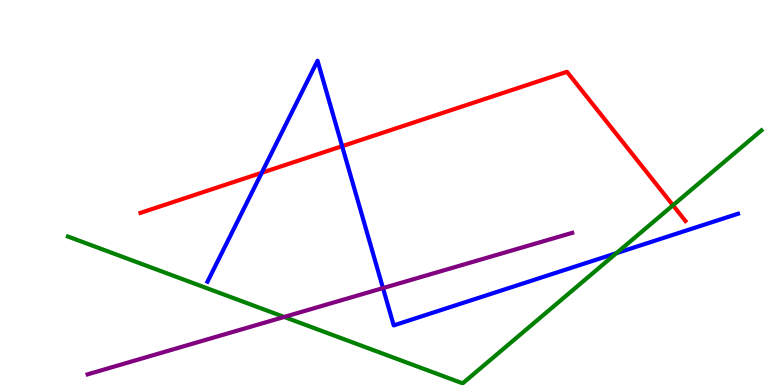[{'lines': ['blue', 'red'], 'intersections': [{'x': 3.38, 'y': 5.51}, {'x': 4.41, 'y': 6.2}]}, {'lines': ['green', 'red'], 'intersections': [{'x': 8.68, 'y': 4.67}]}, {'lines': ['purple', 'red'], 'intersections': []}, {'lines': ['blue', 'green'], 'intersections': [{'x': 7.95, 'y': 3.42}]}, {'lines': ['blue', 'purple'], 'intersections': [{'x': 4.94, 'y': 2.52}]}, {'lines': ['green', 'purple'], 'intersections': [{'x': 3.67, 'y': 1.77}]}]